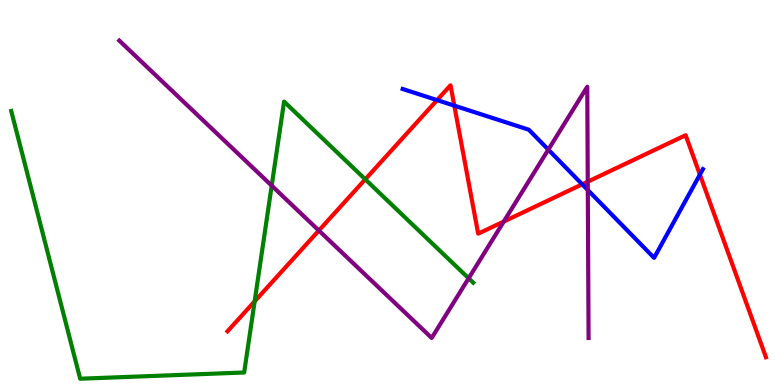[{'lines': ['blue', 'red'], 'intersections': [{'x': 5.64, 'y': 7.4}, {'x': 5.86, 'y': 7.26}, {'x': 7.51, 'y': 5.21}, {'x': 9.03, 'y': 5.46}]}, {'lines': ['green', 'red'], 'intersections': [{'x': 3.29, 'y': 2.17}, {'x': 4.71, 'y': 5.34}]}, {'lines': ['purple', 'red'], 'intersections': [{'x': 4.11, 'y': 4.01}, {'x': 6.5, 'y': 4.25}, {'x': 7.58, 'y': 5.28}]}, {'lines': ['blue', 'green'], 'intersections': []}, {'lines': ['blue', 'purple'], 'intersections': [{'x': 7.08, 'y': 6.11}, {'x': 7.58, 'y': 5.06}]}, {'lines': ['green', 'purple'], 'intersections': [{'x': 3.51, 'y': 5.18}, {'x': 6.05, 'y': 2.77}]}]